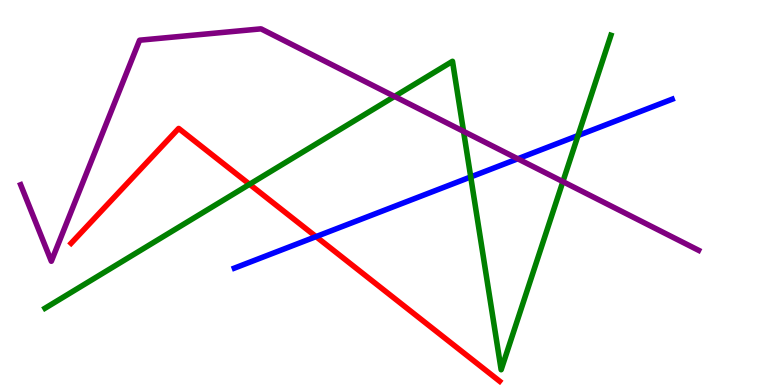[{'lines': ['blue', 'red'], 'intersections': [{'x': 4.08, 'y': 3.85}]}, {'lines': ['green', 'red'], 'intersections': [{'x': 3.22, 'y': 5.21}]}, {'lines': ['purple', 'red'], 'intersections': []}, {'lines': ['blue', 'green'], 'intersections': [{'x': 6.07, 'y': 5.4}, {'x': 7.46, 'y': 6.48}]}, {'lines': ['blue', 'purple'], 'intersections': [{'x': 6.68, 'y': 5.88}]}, {'lines': ['green', 'purple'], 'intersections': [{'x': 5.09, 'y': 7.5}, {'x': 5.98, 'y': 6.59}, {'x': 7.26, 'y': 5.28}]}]